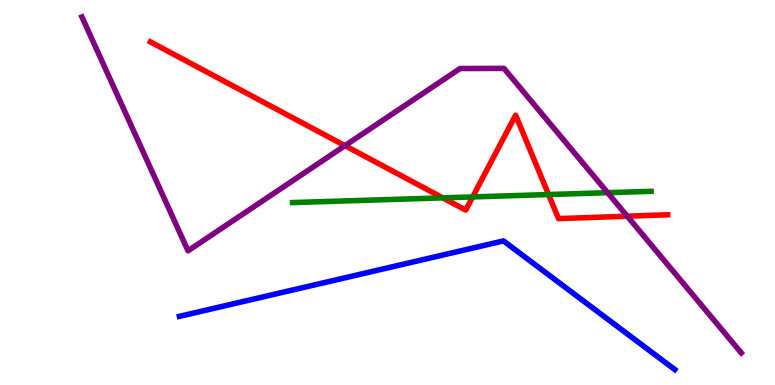[{'lines': ['blue', 'red'], 'intersections': []}, {'lines': ['green', 'red'], 'intersections': [{'x': 5.71, 'y': 4.86}, {'x': 6.1, 'y': 4.89}, {'x': 7.08, 'y': 4.95}]}, {'lines': ['purple', 'red'], 'intersections': [{'x': 4.45, 'y': 6.22}, {'x': 8.09, 'y': 4.38}]}, {'lines': ['blue', 'green'], 'intersections': []}, {'lines': ['blue', 'purple'], 'intersections': []}, {'lines': ['green', 'purple'], 'intersections': [{'x': 7.84, 'y': 4.99}]}]